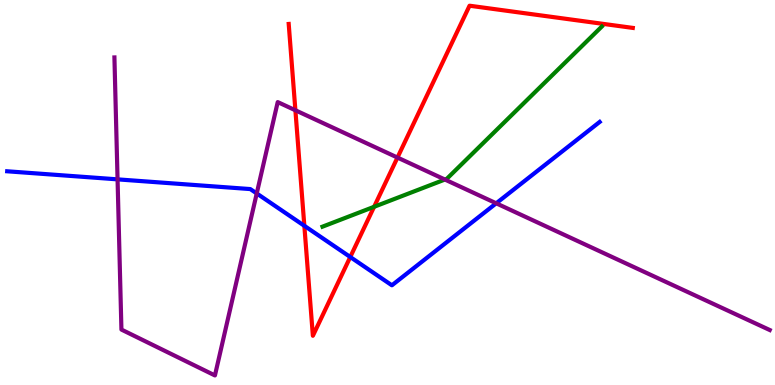[{'lines': ['blue', 'red'], 'intersections': [{'x': 3.93, 'y': 4.14}, {'x': 4.52, 'y': 3.32}]}, {'lines': ['green', 'red'], 'intersections': [{'x': 4.83, 'y': 4.63}]}, {'lines': ['purple', 'red'], 'intersections': [{'x': 3.81, 'y': 7.14}, {'x': 5.13, 'y': 5.91}]}, {'lines': ['blue', 'green'], 'intersections': []}, {'lines': ['blue', 'purple'], 'intersections': [{'x': 1.52, 'y': 5.34}, {'x': 3.31, 'y': 4.98}, {'x': 6.4, 'y': 4.72}]}, {'lines': ['green', 'purple'], 'intersections': [{'x': 5.74, 'y': 5.34}]}]